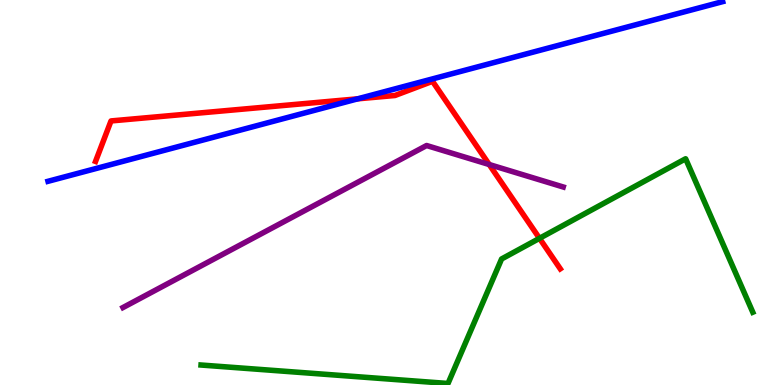[{'lines': ['blue', 'red'], 'intersections': [{'x': 4.62, 'y': 7.43}]}, {'lines': ['green', 'red'], 'intersections': [{'x': 6.96, 'y': 3.81}]}, {'lines': ['purple', 'red'], 'intersections': [{'x': 6.31, 'y': 5.73}]}, {'lines': ['blue', 'green'], 'intersections': []}, {'lines': ['blue', 'purple'], 'intersections': []}, {'lines': ['green', 'purple'], 'intersections': []}]